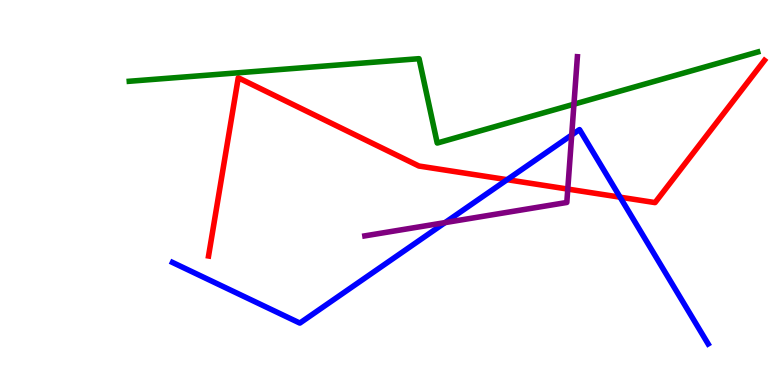[{'lines': ['blue', 'red'], 'intersections': [{'x': 6.54, 'y': 5.33}, {'x': 8.0, 'y': 4.88}]}, {'lines': ['green', 'red'], 'intersections': []}, {'lines': ['purple', 'red'], 'intersections': [{'x': 7.33, 'y': 5.09}]}, {'lines': ['blue', 'green'], 'intersections': []}, {'lines': ['blue', 'purple'], 'intersections': [{'x': 5.74, 'y': 4.22}, {'x': 7.38, 'y': 6.49}]}, {'lines': ['green', 'purple'], 'intersections': [{'x': 7.41, 'y': 7.29}]}]